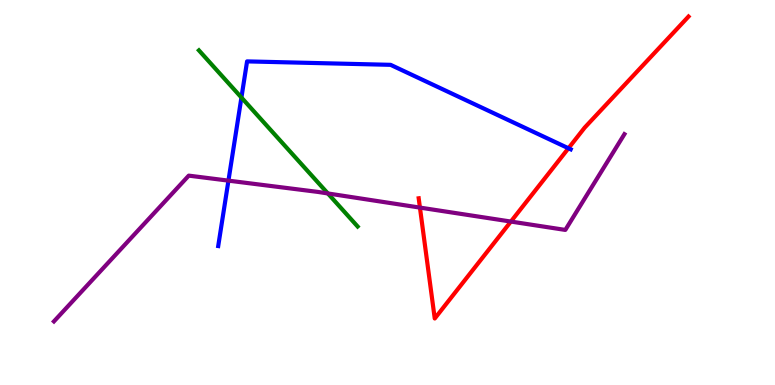[{'lines': ['blue', 'red'], 'intersections': [{'x': 7.33, 'y': 6.15}]}, {'lines': ['green', 'red'], 'intersections': []}, {'lines': ['purple', 'red'], 'intersections': [{'x': 5.42, 'y': 4.61}, {'x': 6.59, 'y': 4.25}]}, {'lines': ['blue', 'green'], 'intersections': [{'x': 3.12, 'y': 7.47}]}, {'lines': ['blue', 'purple'], 'intersections': [{'x': 2.95, 'y': 5.31}]}, {'lines': ['green', 'purple'], 'intersections': [{'x': 4.23, 'y': 4.98}]}]